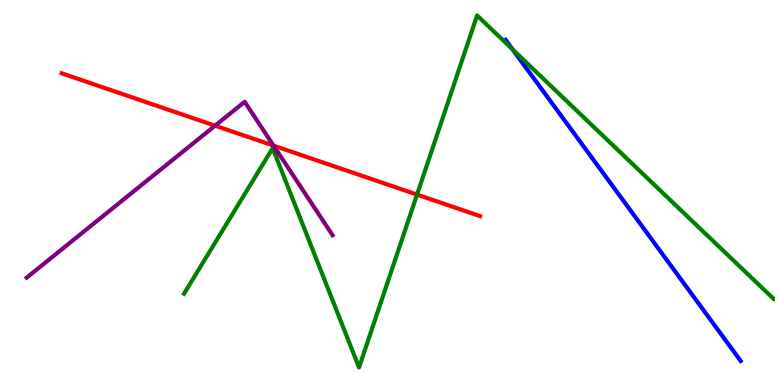[{'lines': ['blue', 'red'], 'intersections': []}, {'lines': ['green', 'red'], 'intersections': [{'x': 5.38, 'y': 4.95}]}, {'lines': ['purple', 'red'], 'intersections': [{'x': 2.78, 'y': 6.74}, {'x': 3.53, 'y': 6.22}]}, {'lines': ['blue', 'green'], 'intersections': [{'x': 6.61, 'y': 8.72}]}, {'lines': ['blue', 'purple'], 'intersections': []}, {'lines': ['green', 'purple'], 'intersections': []}]